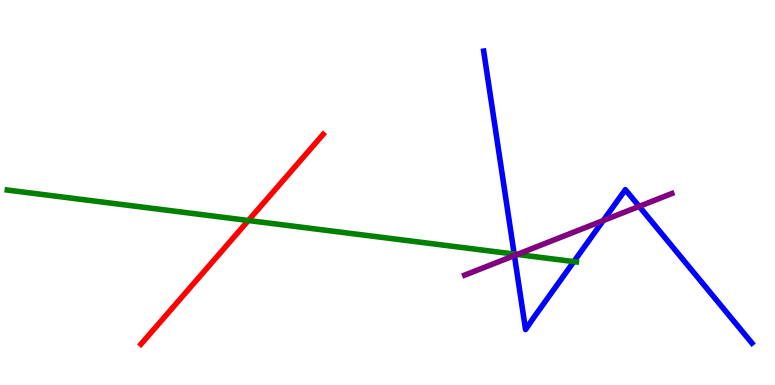[{'lines': ['blue', 'red'], 'intersections': []}, {'lines': ['green', 'red'], 'intersections': [{'x': 3.2, 'y': 4.27}]}, {'lines': ['purple', 'red'], 'intersections': []}, {'lines': ['blue', 'green'], 'intersections': [{'x': 6.63, 'y': 3.4}, {'x': 7.4, 'y': 3.2}]}, {'lines': ['blue', 'purple'], 'intersections': [{'x': 6.64, 'y': 3.36}, {'x': 7.78, 'y': 4.27}, {'x': 8.25, 'y': 4.64}]}, {'lines': ['green', 'purple'], 'intersections': [{'x': 6.67, 'y': 3.39}]}]